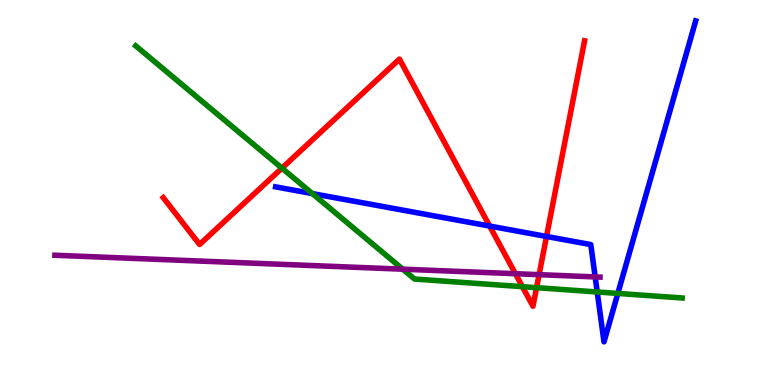[{'lines': ['blue', 'red'], 'intersections': [{'x': 6.32, 'y': 4.13}, {'x': 7.05, 'y': 3.86}]}, {'lines': ['green', 'red'], 'intersections': [{'x': 3.64, 'y': 5.63}, {'x': 6.74, 'y': 2.55}, {'x': 6.92, 'y': 2.53}]}, {'lines': ['purple', 'red'], 'intersections': [{'x': 6.65, 'y': 2.89}, {'x': 6.96, 'y': 2.87}]}, {'lines': ['blue', 'green'], 'intersections': [{'x': 4.03, 'y': 4.97}, {'x': 7.71, 'y': 2.42}, {'x': 7.97, 'y': 2.38}]}, {'lines': ['blue', 'purple'], 'intersections': [{'x': 7.68, 'y': 2.81}]}, {'lines': ['green', 'purple'], 'intersections': [{'x': 5.2, 'y': 3.01}]}]